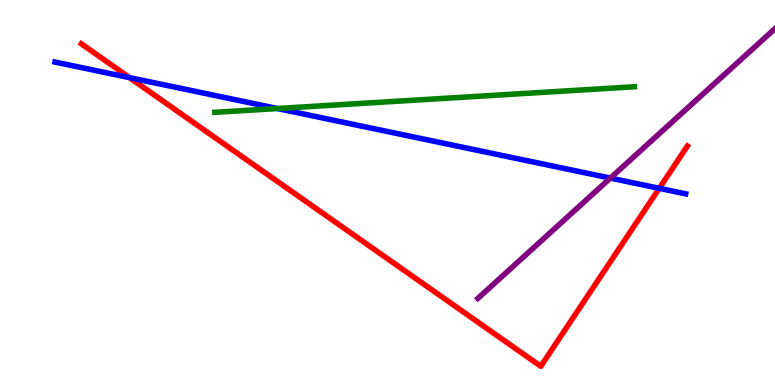[{'lines': ['blue', 'red'], 'intersections': [{'x': 1.67, 'y': 7.98}, {'x': 8.51, 'y': 5.11}]}, {'lines': ['green', 'red'], 'intersections': []}, {'lines': ['purple', 'red'], 'intersections': []}, {'lines': ['blue', 'green'], 'intersections': [{'x': 3.58, 'y': 7.18}]}, {'lines': ['blue', 'purple'], 'intersections': [{'x': 7.88, 'y': 5.37}]}, {'lines': ['green', 'purple'], 'intersections': []}]